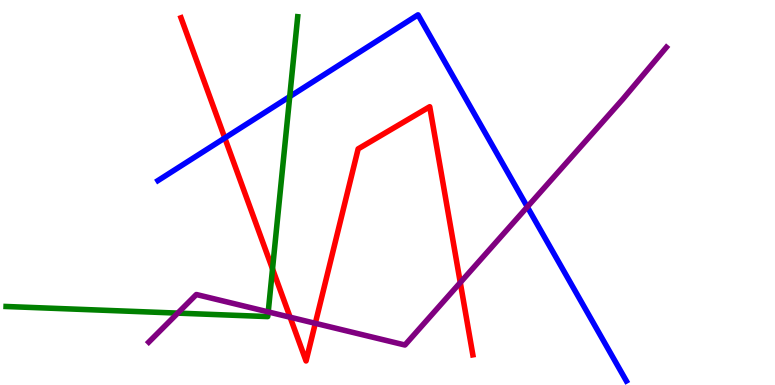[{'lines': ['blue', 'red'], 'intersections': [{'x': 2.9, 'y': 6.42}]}, {'lines': ['green', 'red'], 'intersections': [{'x': 3.52, 'y': 3.02}]}, {'lines': ['purple', 'red'], 'intersections': [{'x': 3.74, 'y': 1.76}, {'x': 4.07, 'y': 1.6}, {'x': 5.94, 'y': 2.66}]}, {'lines': ['blue', 'green'], 'intersections': [{'x': 3.74, 'y': 7.49}]}, {'lines': ['blue', 'purple'], 'intersections': [{'x': 6.8, 'y': 4.63}]}, {'lines': ['green', 'purple'], 'intersections': [{'x': 2.29, 'y': 1.87}, {'x': 3.46, 'y': 1.9}]}]